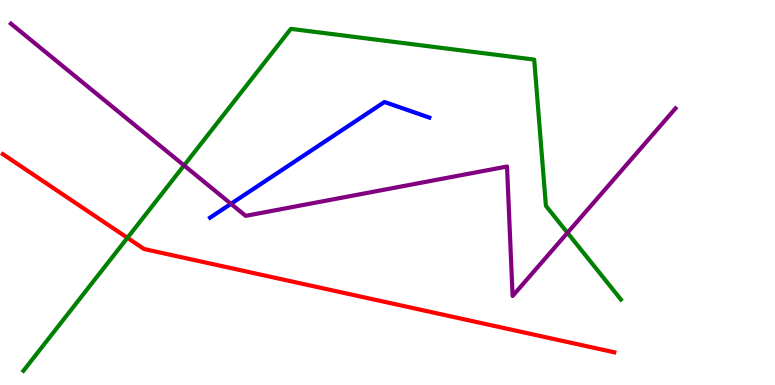[{'lines': ['blue', 'red'], 'intersections': []}, {'lines': ['green', 'red'], 'intersections': [{'x': 1.64, 'y': 3.82}]}, {'lines': ['purple', 'red'], 'intersections': []}, {'lines': ['blue', 'green'], 'intersections': []}, {'lines': ['blue', 'purple'], 'intersections': [{'x': 2.98, 'y': 4.71}]}, {'lines': ['green', 'purple'], 'intersections': [{'x': 2.37, 'y': 5.7}, {'x': 7.32, 'y': 3.95}]}]